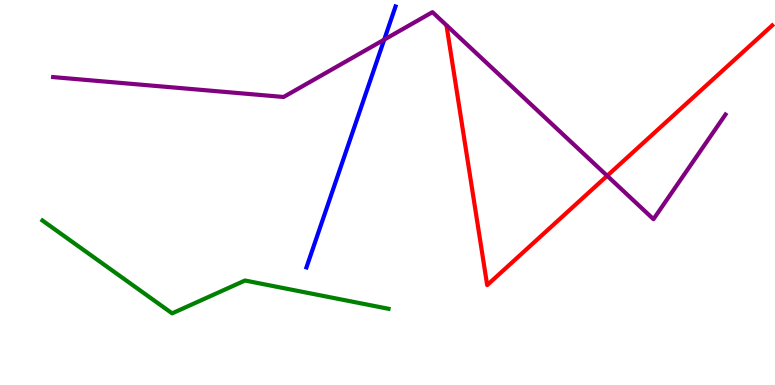[{'lines': ['blue', 'red'], 'intersections': []}, {'lines': ['green', 'red'], 'intersections': []}, {'lines': ['purple', 'red'], 'intersections': [{'x': 7.83, 'y': 5.43}]}, {'lines': ['blue', 'green'], 'intersections': []}, {'lines': ['blue', 'purple'], 'intersections': [{'x': 4.96, 'y': 8.97}]}, {'lines': ['green', 'purple'], 'intersections': []}]